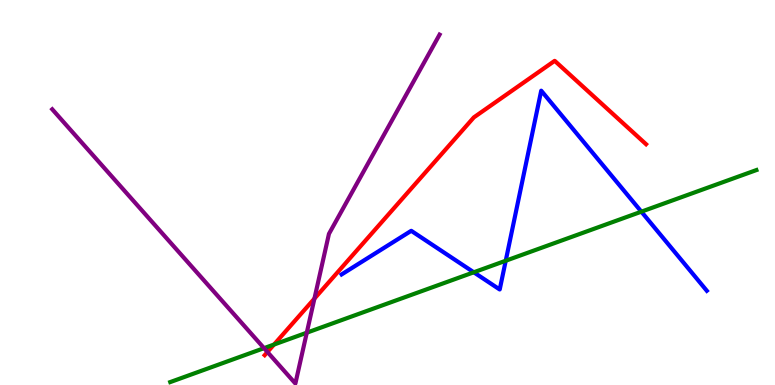[{'lines': ['blue', 'red'], 'intersections': []}, {'lines': ['green', 'red'], 'intersections': [{'x': 3.54, 'y': 1.05}]}, {'lines': ['purple', 'red'], 'intersections': [{'x': 3.45, 'y': 0.857}, {'x': 4.06, 'y': 2.24}]}, {'lines': ['blue', 'green'], 'intersections': [{'x': 6.11, 'y': 2.93}, {'x': 6.53, 'y': 3.23}, {'x': 8.28, 'y': 4.5}]}, {'lines': ['blue', 'purple'], 'intersections': []}, {'lines': ['green', 'purple'], 'intersections': [{'x': 3.41, 'y': 0.957}, {'x': 3.96, 'y': 1.36}]}]